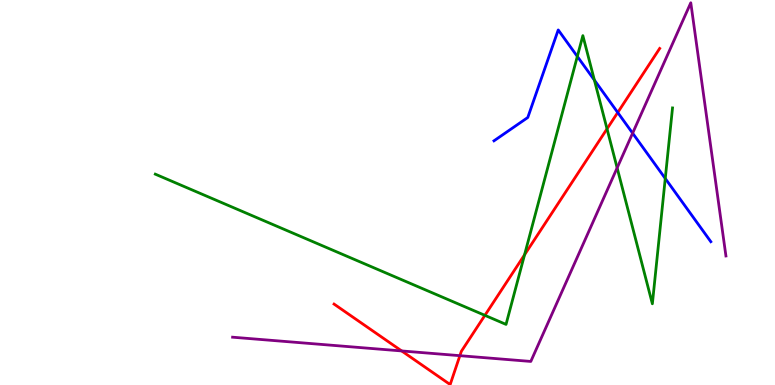[{'lines': ['blue', 'red'], 'intersections': [{'x': 7.97, 'y': 7.08}]}, {'lines': ['green', 'red'], 'intersections': [{'x': 6.26, 'y': 1.81}, {'x': 6.77, 'y': 3.38}, {'x': 7.83, 'y': 6.65}]}, {'lines': ['purple', 'red'], 'intersections': [{'x': 5.18, 'y': 0.885}, {'x': 5.93, 'y': 0.762}]}, {'lines': ['blue', 'green'], 'intersections': [{'x': 7.45, 'y': 8.53}, {'x': 7.67, 'y': 7.92}, {'x': 8.58, 'y': 5.36}]}, {'lines': ['blue', 'purple'], 'intersections': [{'x': 8.16, 'y': 6.54}]}, {'lines': ['green', 'purple'], 'intersections': [{'x': 7.96, 'y': 5.64}]}]